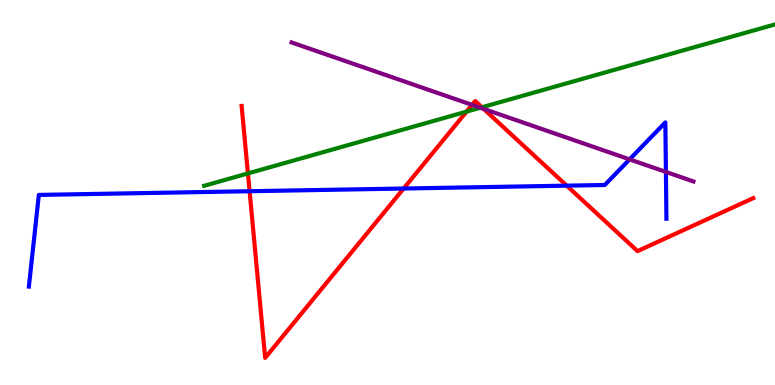[{'lines': ['blue', 'red'], 'intersections': [{'x': 3.22, 'y': 5.03}, {'x': 5.21, 'y': 5.1}, {'x': 7.31, 'y': 5.18}]}, {'lines': ['green', 'red'], 'intersections': [{'x': 3.2, 'y': 5.5}, {'x': 6.02, 'y': 7.1}, {'x': 6.22, 'y': 7.21}]}, {'lines': ['purple', 'red'], 'intersections': [{'x': 6.09, 'y': 7.28}, {'x': 6.24, 'y': 7.17}]}, {'lines': ['blue', 'green'], 'intersections': []}, {'lines': ['blue', 'purple'], 'intersections': [{'x': 8.12, 'y': 5.86}, {'x': 8.59, 'y': 5.53}]}, {'lines': ['green', 'purple'], 'intersections': [{'x': 6.2, 'y': 7.2}]}]